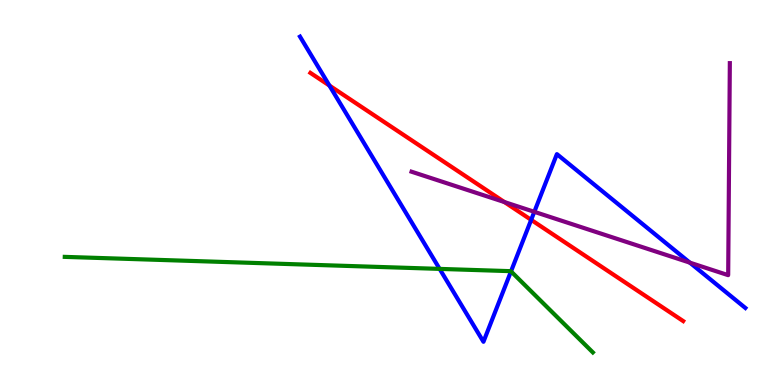[{'lines': ['blue', 'red'], 'intersections': [{'x': 4.25, 'y': 7.78}, {'x': 6.85, 'y': 4.29}]}, {'lines': ['green', 'red'], 'intersections': []}, {'lines': ['purple', 'red'], 'intersections': [{'x': 6.51, 'y': 4.75}]}, {'lines': ['blue', 'green'], 'intersections': [{'x': 5.67, 'y': 3.02}, {'x': 6.59, 'y': 2.95}]}, {'lines': ['blue', 'purple'], 'intersections': [{'x': 6.89, 'y': 4.5}, {'x': 8.9, 'y': 3.18}]}, {'lines': ['green', 'purple'], 'intersections': []}]